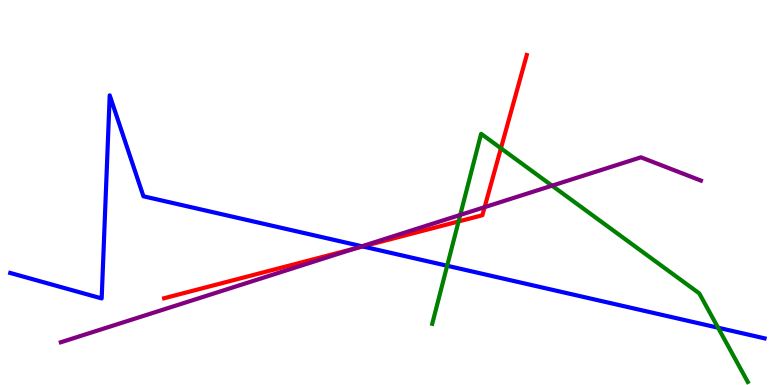[{'lines': ['blue', 'red'], 'intersections': [{'x': 4.68, 'y': 3.6}]}, {'lines': ['green', 'red'], 'intersections': [{'x': 5.92, 'y': 4.25}, {'x': 6.46, 'y': 6.15}]}, {'lines': ['purple', 'red'], 'intersections': [{'x': 4.58, 'y': 3.55}, {'x': 6.25, 'y': 4.62}]}, {'lines': ['blue', 'green'], 'intersections': [{'x': 5.77, 'y': 3.1}, {'x': 9.27, 'y': 1.49}]}, {'lines': ['blue', 'purple'], 'intersections': [{'x': 4.67, 'y': 3.6}]}, {'lines': ['green', 'purple'], 'intersections': [{'x': 5.94, 'y': 4.42}, {'x': 7.12, 'y': 5.18}]}]